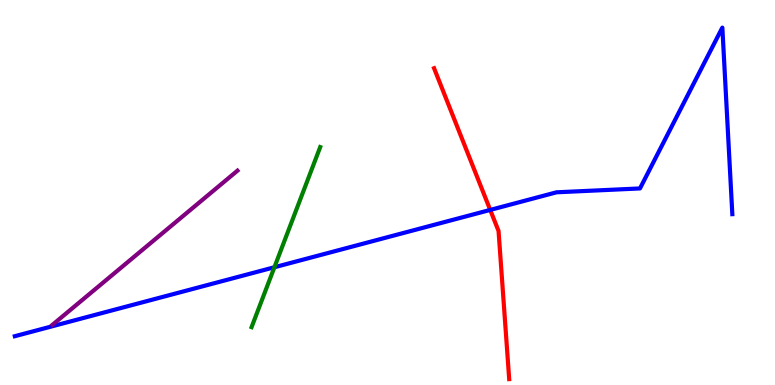[{'lines': ['blue', 'red'], 'intersections': [{'x': 6.33, 'y': 4.55}]}, {'lines': ['green', 'red'], 'intersections': []}, {'lines': ['purple', 'red'], 'intersections': []}, {'lines': ['blue', 'green'], 'intersections': [{'x': 3.54, 'y': 3.06}]}, {'lines': ['blue', 'purple'], 'intersections': []}, {'lines': ['green', 'purple'], 'intersections': []}]